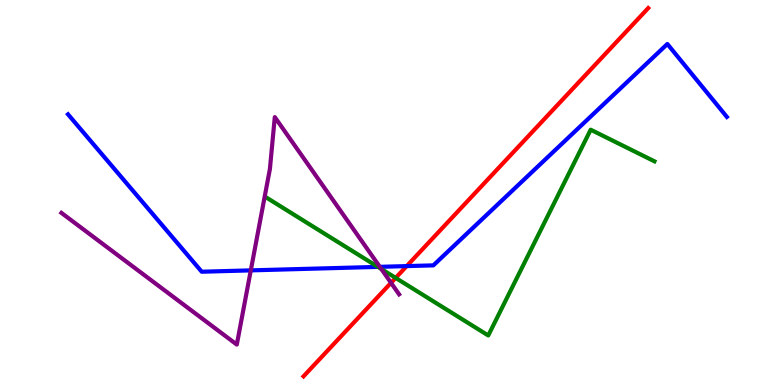[{'lines': ['blue', 'red'], 'intersections': [{'x': 5.25, 'y': 3.09}]}, {'lines': ['green', 'red'], 'intersections': [{'x': 5.11, 'y': 2.78}]}, {'lines': ['purple', 'red'], 'intersections': [{'x': 5.05, 'y': 2.65}]}, {'lines': ['blue', 'green'], 'intersections': [{'x': 4.88, 'y': 3.07}]}, {'lines': ['blue', 'purple'], 'intersections': [{'x': 3.24, 'y': 2.98}, {'x': 4.9, 'y': 3.07}]}, {'lines': ['green', 'purple'], 'intersections': [{'x': 4.92, 'y': 3.01}]}]